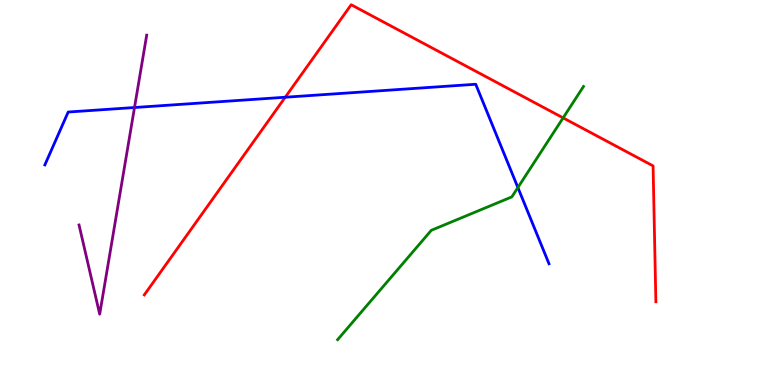[{'lines': ['blue', 'red'], 'intersections': [{'x': 3.68, 'y': 7.47}]}, {'lines': ['green', 'red'], 'intersections': [{'x': 7.27, 'y': 6.94}]}, {'lines': ['purple', 'red'], 'intersections': []}, {'lines': ['blue', 'green'], 'intersections': [{'x': 6.68, 'y': 5.13}]}, {'lines': ['blue', 'purple'], 'intersections': [{'x': 1.74, 'y': 7.21}]}, {'lines': ['green', 'purple'], 'intersections': []}]